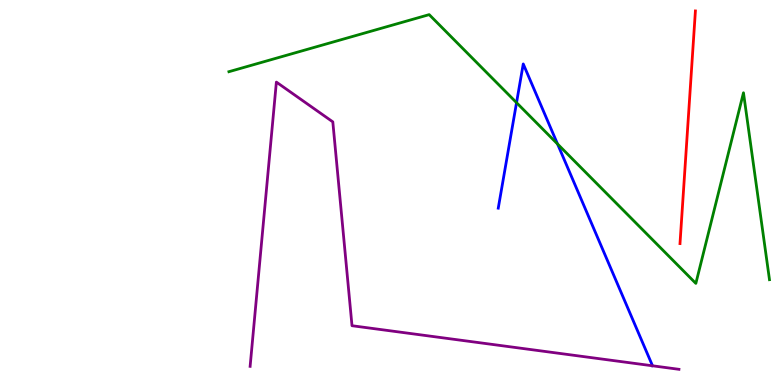[{'lines': ['blue', 'red'], 'intersections': []}, {'lines': ['green', 'red'], 'intersections': []}, {'lines': ['purple', 'red'], 'intersections': []}, {'lines': ['blue', 'green'], 'intersections': [{'x': 6.67, 'y': 7.33}, {'x': 7.19, 'y': 6.26}]}, {'lines': ['blue', 'purple'], 'intersections': []}, {'lines': ['green', 'purple'], 'intersections': []}]